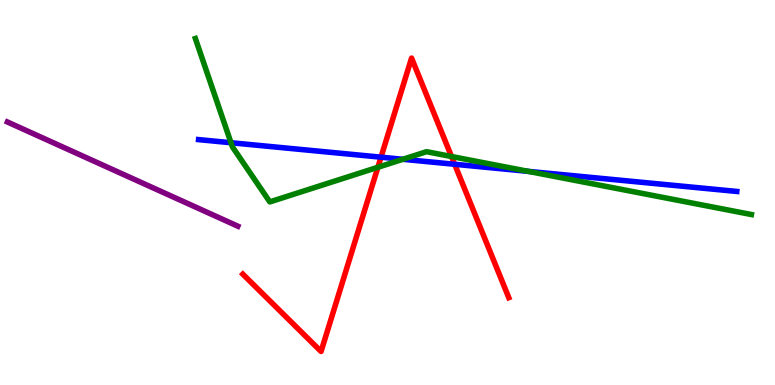[{'lines': ['blue', 'red'], 'intersections': [{'x': 4.92, 'y': 5.92}, {'x': 5.87, 'y': 5.73}]}, {'lines': ['green', 'red'], 'intersections': [{'x': 4.88, 'y': 5.66}, {'x': 5.83, 'y': 5.93}]}, {'lines': ['purple', 'red'], 'intersections': []}, {'lines': ['blue', 'green'], 'intersections': [{'x': 2.98, 'y': 6.29}, {'x': 5.2, 'y': 5.86}, {'x': 6.82, 'y': 5.55}]}, {'lines': ['blue', 'purple'], 'intersections': []}, {'lines': ['green', 'purple'], 'intersections': []}]